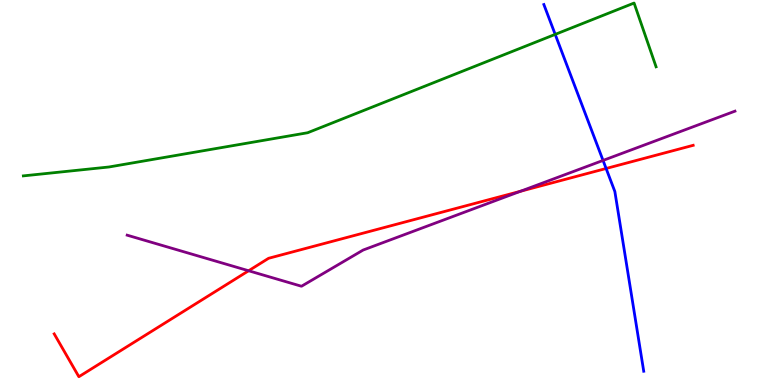[{'lines': ['blue', 'red'], 'intersections': [{'x': 7.82, 'y': 5.62}]}, {'lines': ['green', 'red'], 'intersections': []}, {'lines': ['purple', 'red'], 'intersections': [{'x': 3.21, 'y': 2.97}, {'x': 6.72, 'y': 5.03}]}, {'lines': ['blue', 'green'], 'intersections': [{'x': 7.16, 'y': 9.11}]}, {'lines': ['blue', 'purple'], 'intersections': [{'x': 7.78, 'y': 5.83}]}, {'lines': ['green', 'purple'], 'intersections': []}]